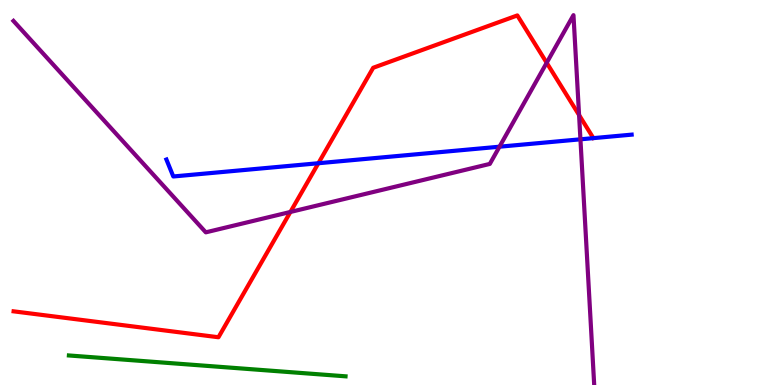[{'lines': ['blue', 'red'], 'intersections': [{'x': 4.11, 'y': 5.76}]}, {'lines': ['green', 'red'], 'intersections': []}, {'lines': ['purple', 'red'], 'intersections': [{'x': 3.75, 'y': 4.49}, {'x': 7.05, 'y': 8.37}, {'x': 7.47, 'y': 7.01}]}, {'lines': ['blue', 'green'], 'intersections': []}, {'lines': ['blue', 'purple'], 'intersections': [{'x': 6.45, 'y': 6.19}, {'x': 7.49, 'y': 6.38}]}, {'lines': ['green', 'purple'], 'intersections': []}]